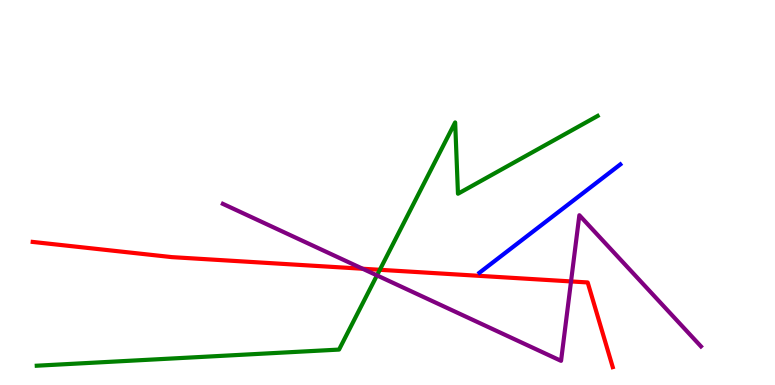[{'lines': ['blue', 'red'], 'intersections': []}, {'lines': ['green', 'red'], 'intersections': [{'x': 4.9, 'y': 2.99}]}, {'lines': ['purple', 'red'], 'intersections': [{'x': 4.68, 'y': 3.02}, {'x': 7.37, 'y': 2.69}]}, {'lines': ['blue', 'green'], 'intersections': []}, {'lines': ['blue', 'purple'], 'intersections': []}, {'lines': ['green', 'purple'], 'intersections': [{'x': 4.86, 'y': 2.85}]}]